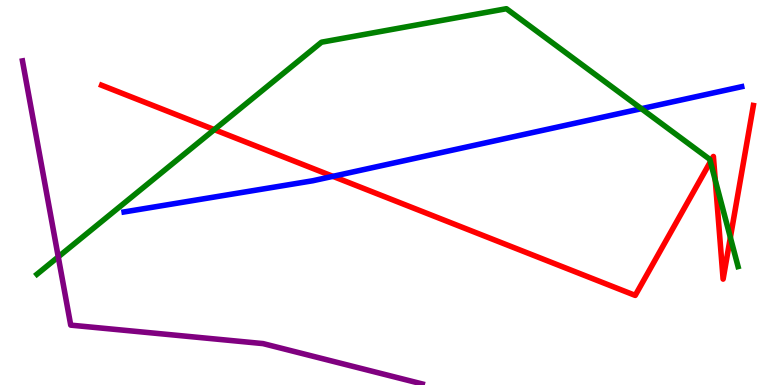[{'lines': ['blue', 'red'], 'intersections': [{'x': 4.3, 'y': 5.42}]}, {'lines': ['green', 'red'], 'intersections': [{'x': 2.77, 'y': 6.63}, {'x': 9.17, 'y': 5.8}, {'x': 9.23, 'y': 5.32}, {'x': 9.42, 'y': 3.83}]}, {'lines': ['purple', 'red'], 'intersections': []}, {'lines': ['blue', 'green'], 'intersections': [{'x': 8.28, 'y': 7.18}]}, {'lines': ['blue', 'purple'], 'intersections': []}, {'lines': ['green', 'purple'], 'intersections': [{'x': 0.752, 'y': 3.33}]}]